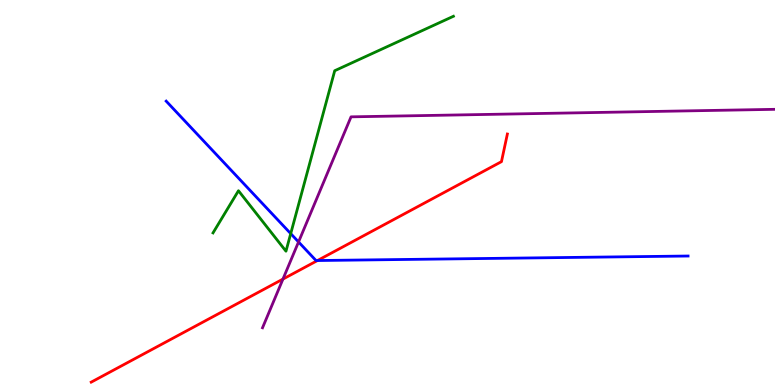[{'lines': ['blue', 'red'], 'intersections': [{'x': 4.1, 'y': 3.23}]}, {'lines': ['green', 'red'], 'intersections': []}, {'lines': ['purple', 'red'], 'intersections': [{'x': 3.65, 'y': 2.75}]}, {'lines': ['blue', 'green'], 'intersections': [{'x': 3.75, 'y': 3.93}]}, {'lines': ['blue', 'purple'], 'intersections': [{'x': 3.85, 'y': 3.72}]}, {'lines': ['green', 'purple'], 'intersections': []}]